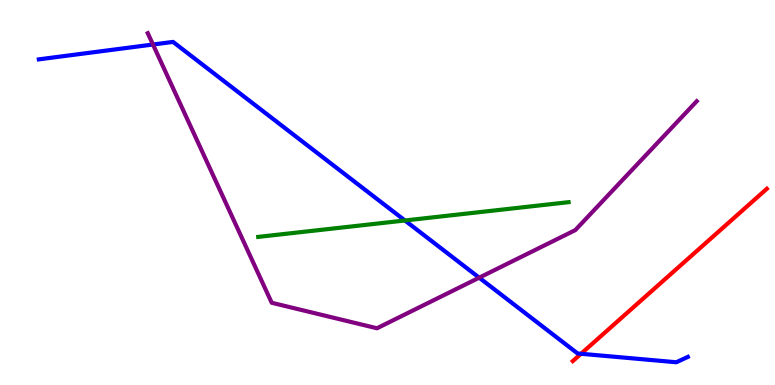[{'lines': ['blue', 'red'], 'intersections': [{'x': 7.5, 'y': 0.811}]}, {'lines': ['green', 'red'], 'intersections': []}, {'lines': ['purple', 'red'], 'intersections': []}, {'lines': ['blue', 'green'], 'intersections': [{'x': 5.22, 'y': 4.27}]}, {'lines': ['blue', 'purple'], 'intersections': [{'x': 1.97, 'y': 8.84}, {'x': 6.18, 'y': 2.79}]}, {'lines': ['green', 'purple'], 'intersections': []}]